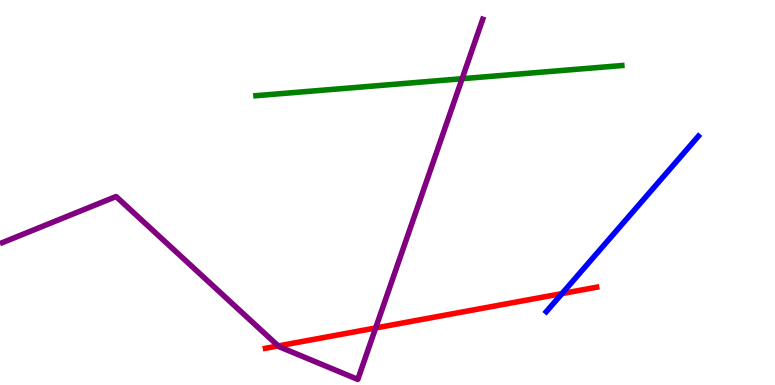[{'lines': ['blue', 'red'], 'intersections': [{'x': 7.25, 'y': 2.37}]}, {'lines': ['green', 'red'], 'intersections': []}, {'lines': ['purple', 'red'], 'intersections': [{'x': 3.59, 'y': 1.01}, {'x': 4.85, 'y': 1.48}]}, {'lines': ['blue', 'green'], 'intersections': []}, {'lines': ['blue', 'purple'], 'intersections': []}, {'lines': ['green', 'purple'], 'intersections': [{'x': 5.96, 'y': 7.96}]}]